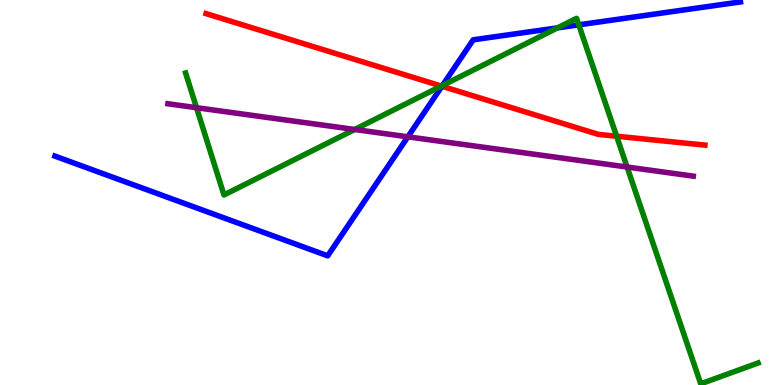[{'lines': ['blue', 'red'], 'intersections': [{'x': 5.7, 'y': 7.76}]}, {'lines': ['green', 'red'], 'intersections': [{'x': 5.69, 'y': 7.76}, {'x': 7.96, 'y': 6.46}]}, {'lines': ['purple', 'red'], 'intersections': []}, {'lines': ['blue', 'green'], 'intersections': [{'x': 5.71, 'y': 7.78}, {'x': 7.19, 'y': 9.28}, {'x': 7.47, 'y': 9.35}]}, {'lines': ['blue', 'purple'], 'intersections': [{'x': 5.26, 'y': 6.45}]}, {'lines': ['green', 'purple'], 'intersections': [{'x': 2.54, 'y': 7.2}, {'x': 4.58, 'y': 6.64}, {'x': 8.09, 'y': 5.66}]}]